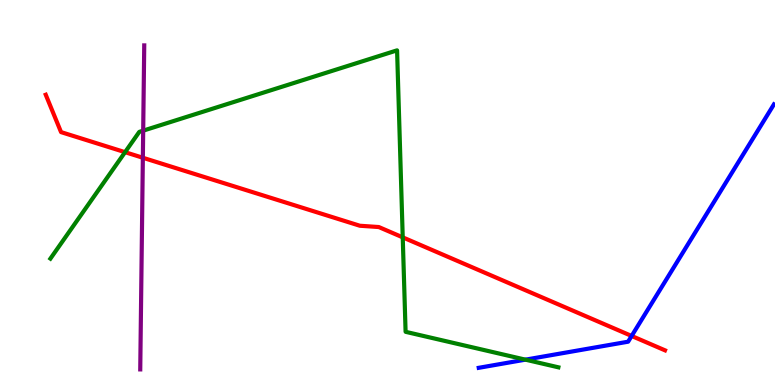[{'lines': ['blue', 'red'], 'intersections': [{'x': 8.15, 'y': 1.27}]}, {'lines': ['green', 'red'], 'intersections': [{'x': 1.61, 'y': 6.05}, {'x': 5.2, 'y': 3.83}]}, {'lines': ['purple', 'red'], 'intersections': [{'x': 1.84, 'y': 5.9}]}, {'lines': ['blue', 'green'], 'intersections': [{'x': 6.78, 'y': 0.658}]}, {'lines': ['blue', 'purple'], 'intersections': []}, {'lines': ['green', 'purple'], 'intersections': [{'x': 1.85, 'y': 6.61}]}]